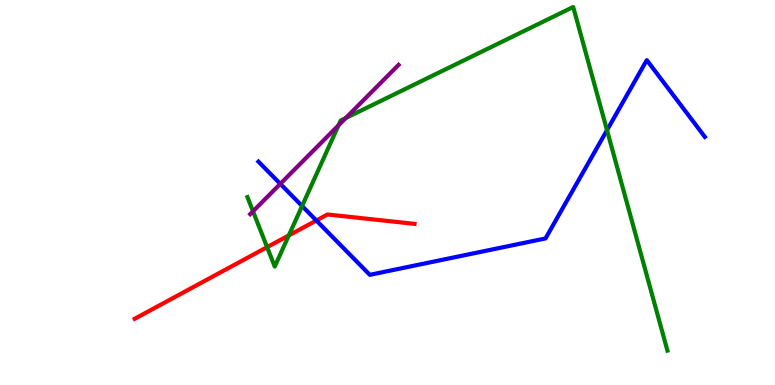[{'lines': ['blue', 'red'], 'intersections': [{'x': 4.08, 'y': 4.27}]}, {'lines': ['green', 'red'], 'intersections': [{'x': 3.45, 'y': 3.58}, {'x': 3.73, 'y': 3.89}]}, {'lines': ['purple', 'red'], 'intersections': []}, {'lines': ['blue', 'green'], 'intersections': [{'x': 3.9, 'y': 4.65}, {'x': 7.83, 'y': 6.62}]}, {'lines': ['blue', 'purple'], 'intersections': [{'x': 3.62, 'y': 5.22}]}, {'lines': ['green', 'purple'], 'intersections': [{'x': 3.26, 'y': 4.51}, {'x': 4.37, 'y': 6.75}, {'x': 4.46, 'y': 6.93}]}]